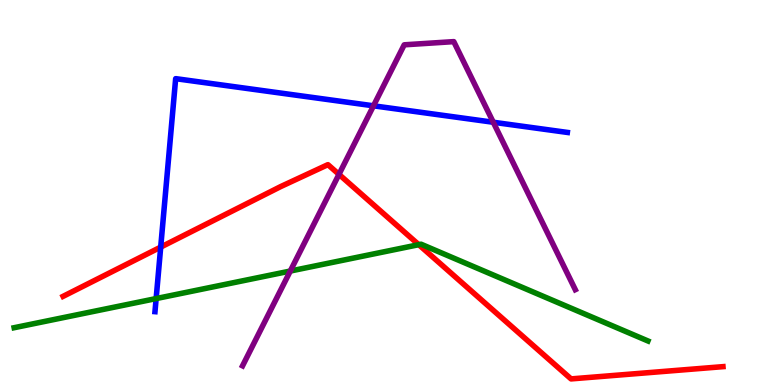[{'lines': ['blue', 'red'], 'intersections': [{'x': 2.07, 'y': 3.58}]}, {'lines': ['green', 'red'], 'intersections': [{'x': 5.4, 'y': 3.64}]}, {'lines': ['purple', 'red'], 'intersections': [{'x': 4.37, 'y': 5.47}]}, {'lines': ['blue', 'green'], 'intersections': [{'x': 2.01, 'y': 2.24}]}, {'lines': ['blue', 'purple'], 'intersections': [{'x': 4.82, 'y': 7.25}, {'x': 6.36, 'y': 6.82}]}, {'lines': ['green', 'purple'], 'intersections': [{'x': 3.75, 'y': 2.96}]}]